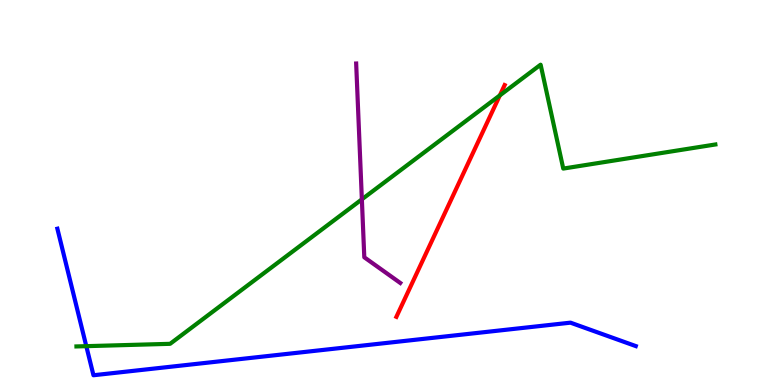[{'lines': ['blue', 'red'], 'intersections': []}, {'lines': ['green', 'red'], 'intersections': [{'x': 6.45, 'y': 7.52}]}, {'lines': ['purple', 'red'], 'intersections': []}, {'lines': ['blue', 'green'], 'intersections': [{'x': 1.11, 'y': 1.01}]}, {'lines': ['blue', 'purple'], 'intersections': []}, {'lines': ['green', 'purple'], 'intersections': [{'x': 4.67, 'y': 4.82}]}]